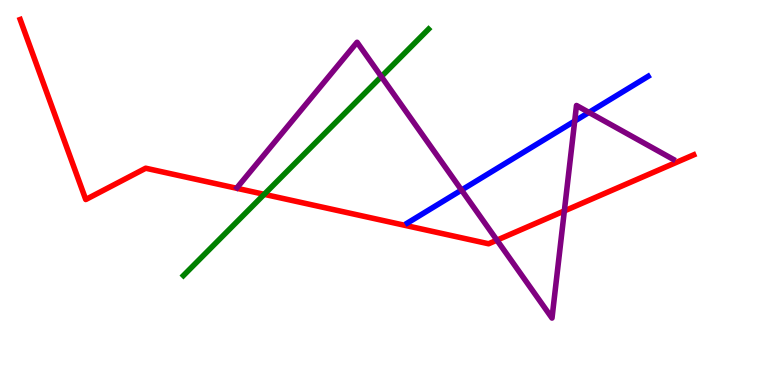[{'lines': ['blue', 'red'], 'intersections': []}, {'lines': ['green', 'red'], 'intersections': [{'x': 3.41, 'y': 4.95}]}, {'lines': ['purple', 'red'], 'intersections': [{'x': 6.41, 'y': 3.76}, {'x': 7.28, 'y': 4.52}]}, {'lines': ['blue', 'green'], 'intersections': []}, {'lines': ['blue', 'purple'], 'intersections': [{'x': 5.96, 'y': 5.06}, {'x': 7.42, 'y': 6.85}, {'x': 7.6, 'y': 7.08}]}, {'lines': ['green', 'purple'], 'intersections': [{'x': 4.92, 'y': 8.01}]}]